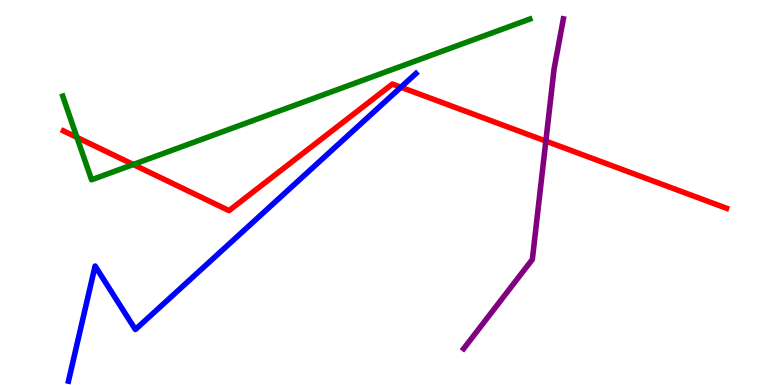[{'lines': ['blue', 'red'], 'intersections': [{'x': 5.17, 'y': 7.73}]}, {'lines': ['green', 'red'], 'intersections': [{'x': 0.993, 'y': 6.43}, {'x': 1.72, 'y': 5.73}]}, {'lines': ['purple', 'red'], 'intersections': [{'x': 7.04, 'y': 6.34}]}, {'lines': ['blue', 'green'], 'intersections': []}, {'lines': ['blue', 'purple'], 'intersections': []}, {'lines': ['green', 'purple'], 'intersections': []}]